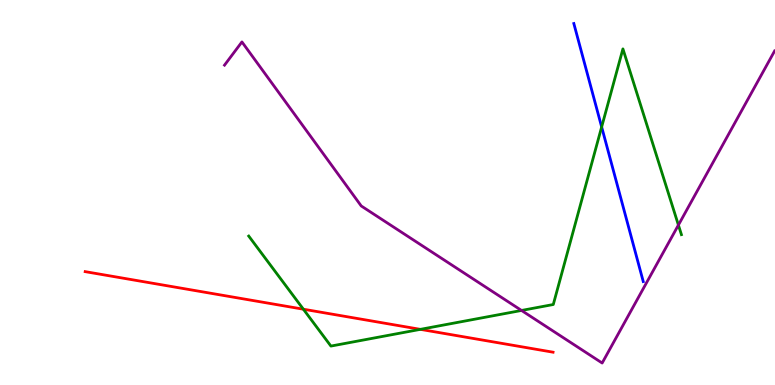[{'lines': ['blue', 'red'], 'intersections': []}, {'lines': ['green', 'red'], 'intersections': [{'x': 3.91, 'y': 1.97}, {'x': 5.42, 'y': 1.45}]}, {'lines': ['purple', 'red'], 'intersections': []}, {'lines': ['blue', 'green'], 'intersections': [{'x': 7.76, 'y': 6.7}]}, {'lines': ['blue', 'purple'], 'intersections': []}, {'lines': ['green', 'purple'], 'intersections': [{'x': 6.73, 'y': 1.94}, {'x': 8.75, 'y': 4.15}]}]